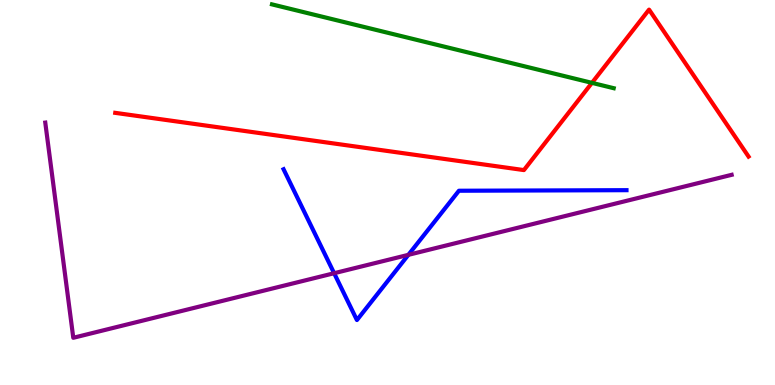[{'lines': ['blue', 'red'], 'intersections': []}, {'lines': ['green', 'red'], 'intersections': [{'x': 7.64, 'y': 7.85}]}, {'lines': ['purple', 'red'], 'intersections': []}, {'lines': ['blue', 'green'], 'intersections': []}, {'lines': ['blue', 'purple'], 'intersections': [{'x': 4.31, 'y': 2.9}, {'x': 5.27, 'y': 3.38}]}, {'lines': ['green', 'purple'], 'intersections': []}]